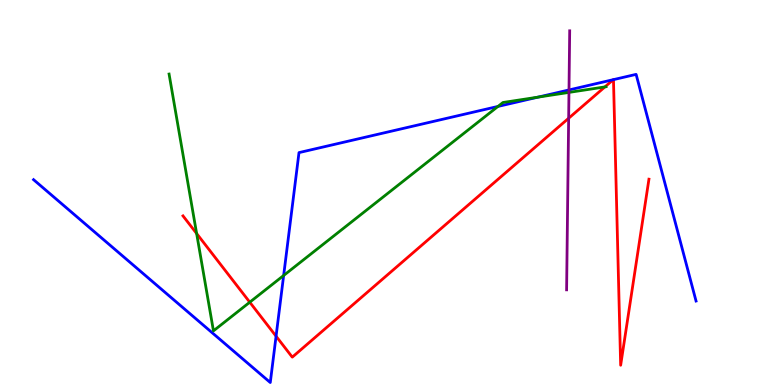[{'lines': ['blue', 'red'], 'intersections': [{'x': 3.56, 'y': 1.27}, {'x': 7.91, 'y': 7.93}, {'x': 7.92, 'y': 7.93}]}, {'lines': ['green', 'red'], 'intersections': [{'x': 2.54, 'y': 3.93}, {'x': 3.22, 'y': 2.15}, {'x': 7.81, 'y': 7.74}]}, {'lines': ['purple', 'red'], 'intersections': [{'x': 7.34, 'y': 6.93}]}, {'lines': ['blue', 'green'], 'intersections': [{'x': 3.66, 'y': 2.84}, {'x': 6.43, 'y': 7.24}, {'x': 6.94, 'y': 7.48}]}, {'lines': ['blue', 'purple'], 'intersections': [{'x': 7.34, 'y': 7.66}]}, {'lines': ['green', 'purple'], 'intersections': [{'x': 7.34, 'y': 7.6}]}]